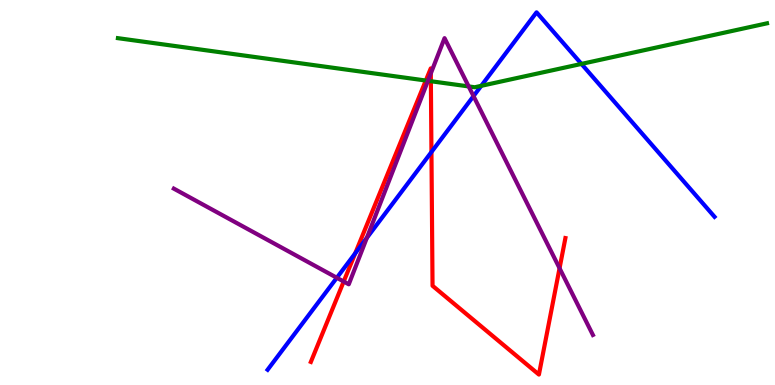[{'lines': ['blue', 'red'], 'intersections': [{'x': 4.58, 'y': 3.42}, {'x': 5.57, 'y': 6.05}]}, {'lines': ['green', 'red'], 'intersections': [{'x': 5.49, 'y': 7.91}, {'x': 5.56, 'y': 7.89}]}, {'lines': ['purple', 'red'], 'intersections': [{'x': 4.43, 'y': 2.69}, {'x': 5.56, 'y': 8.09}, {'x': 7.22, 'y': 3.03}]}, {'lines': ['blue', 'green'], 'intersections': [{'x': 6.21, 'y': 7.77}, {'x': 7.5, 'y': 8.34}]}, {'lines': ['blue', 'purple'], 'intersections': [{'x': 4.35, 'y': 2.79}, {'x': 4.73, 'y': 3.82}, {'x': 6.11, 'y': 7.5}]}, {'lines': ['green', 'purple'], 'intersections': [{'x': 5.52, 'y': 7.9}, {'x': 6.05, 'y': 7.76}]}]